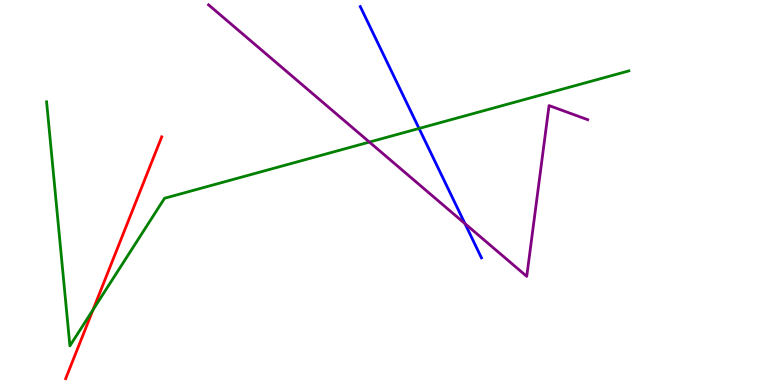[{'lines': ['blue', 'red'], 'intersections': []}, {'lines': ['green', 'red'], 'intersections': [{'x': 1.2, 'y': 1.95}]}, {'lines': ['purple', 'red'], 'intersections': []}, {'lines': ['blue', 'green'], 'intersections': [{'x': 5.41, 'y': 6.66}]}, {'lines': ['blue', 'purple'], 'intersections': [{'x': 6.0, 'y': 4.19}]}, {'lines': ['green', 'purple'], 'intersections': [{'x': 4.77, 'y': 6.31}]}]